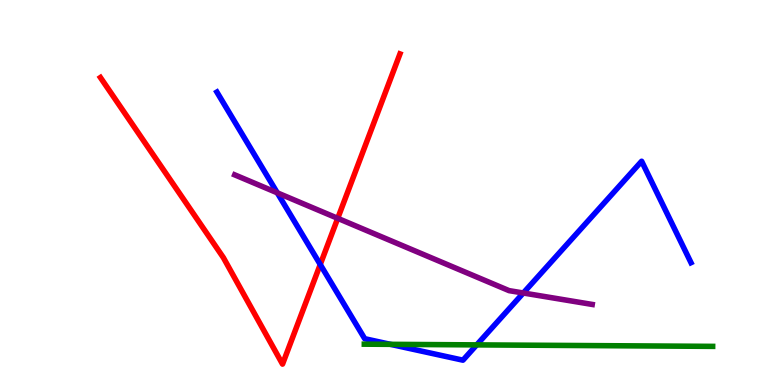[{'lines': ['blue', 'red'], 'intersections': [{'x': 4.13, 'y': 3.13}]}, {'lines': ['green', 'red'], 'intersections': []}, {'lines': ['purple', 'red'], 'intersections': [{'x': 4.36, 'y': 4.33}]}, {'lines': ['blue', 'green'], 'intersections': [{'x': 5.04, 'y': 1.06}, {'x': 6.15, 'y': 1.04}]}, {'lines': ['blue', 'purple'], 'intersections': [{'x': 3.58, 'y': 4.99}, {'x': 6.75, 'y': 2.39}]}, {'lines': ['green', 'purple'], 'intersections': []}]